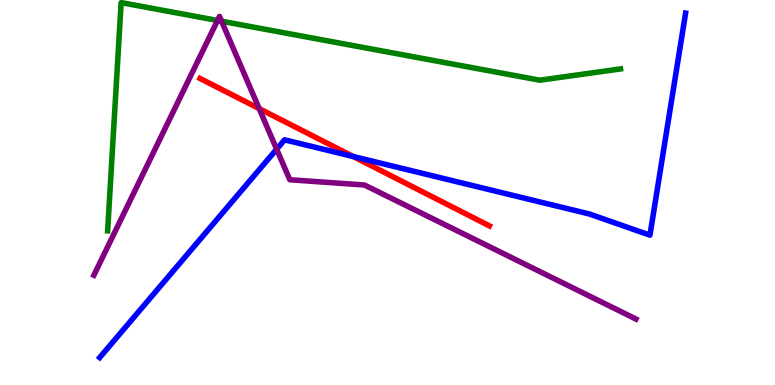[{'lines': ['blue', 'red'], 'intersections': [{'x': 4.56, 'y': 5.93}]}, {'lines': ['green', 'red'], 'intersections': []}, {'lines': ['purple', 'red'], 'intersections': [{'x': 3.34, 'y': 7.18}]}, {'lines': ['blue', 'green'], 'intersections': []}, {'lines': ['blue', 'purple'], 'intersections': [{'x': 3.57, 'y': 6.13}]}, {'lines': ['green', 'purple'], 'intersections': [{'x': 2.81, 'y': 9.47}, {'x': 2.86, 'y': 9.45}]}]